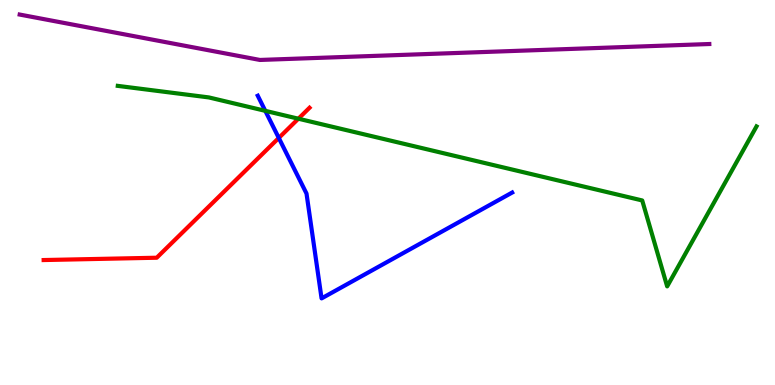[{'lines': ['blue', 'red'], 'intersections': [{'x': 3.6, 'y': 6.42}]}, {'lines': ['green', 'red'], 'intersections': [{'x': 3.85, 'y': 6.92}]}, {'lines': ['purple', 'red'], 'intersections': []}, {'lines': ['blue', 'green'], 'intersections': [{'x': 3.42, 'y': 7.12}]}, {'lines': ['blue', 'purple'], 'intersections': []}, {'lines': ['green', 'purple'], 'intersections': []}]